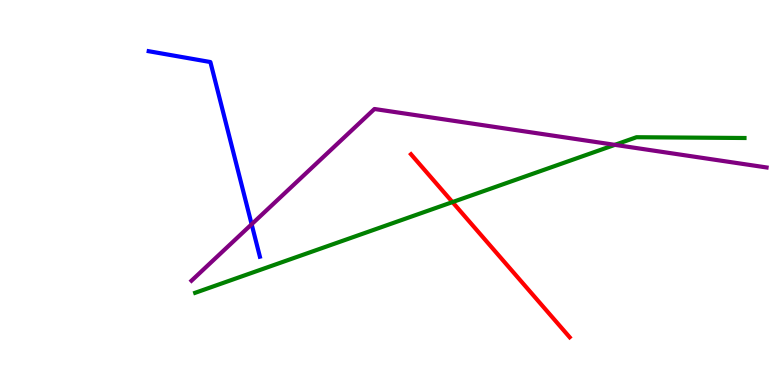[{'lines': ['blue', 'red'], 'intersections': []}, {'lines': ['green', 'red'], 'intersections': [{'x': 5.84, 'y': 4.75}]}, {'lines': ['purple', 'red'], 'intersections': []}, {'lines': ['blue', 'green'], 'intersections': []}, {'lines': ['blue', 'purple'], 'intersections': [{'x': 3.25, 'y': 4.18}]}, {'lines': ['green', 'purple'], 'intersections': [{'x': 7.93, 'y': 6.24}]}]